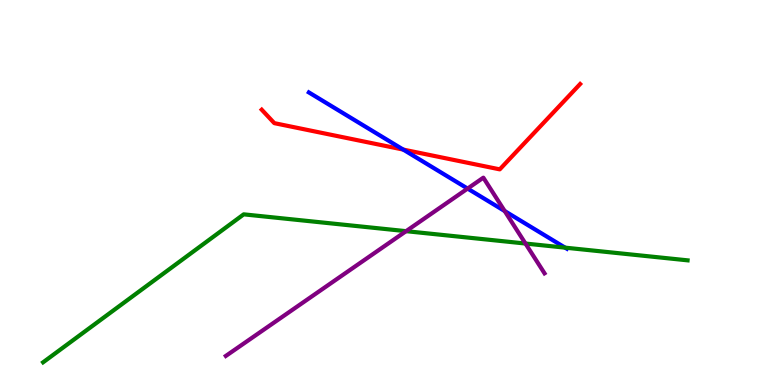[{'lines': ['blue', 'red'], 'intersections': [{'x': 5.2, 'y': 6.11}]}, {'lines': ['green', 'red'], 'intersections': []}, {'lines': ['purple', 'red'], 'intersections': []}, {'lines': ['blue', 'green'], 'intersections': [{'x': 7.29, 'y': 3.57}]}, {'lines': ['blue', 'purple'], 'intersections': [{'x': 6.03, 'y': 5.1}, {'x': 6.51, 'y': 4.52}]}, {'lines': ['green', 'purple'], 'intersections': [{'x': 5.24, 'y': 4.0}, {'x': 6.78, 'y': 3.67}]}]